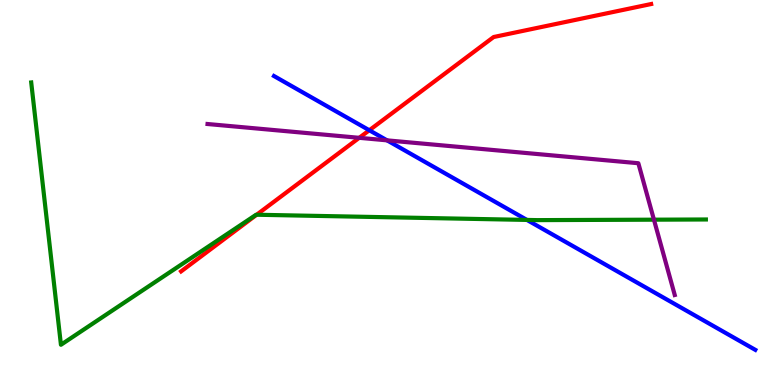[{'lines': ['blue', 'red'], 'intersections': [{'x': 4.77, 'y': 6.62}]}, {'lines': ['green', 'red'], 'intersections': [{'x': 3.31, 'y': 4.42}]}, {'lines': ['purple', 'red'], 'intersections': [{'x': 4.64, 'y': 6.42}]}, {'lines': ['blue', 'green'], 'intersections': [{'x': 6.8, 'y': 4.29}]}, {'lines': ['blue', 'purple'], 'intersections': [{'x': 4.99, 'y': 6.35}]}, {'lines': ['green', 'purple'], 'intersections': [{'x': 8.44, 'y': 4.29}]}]